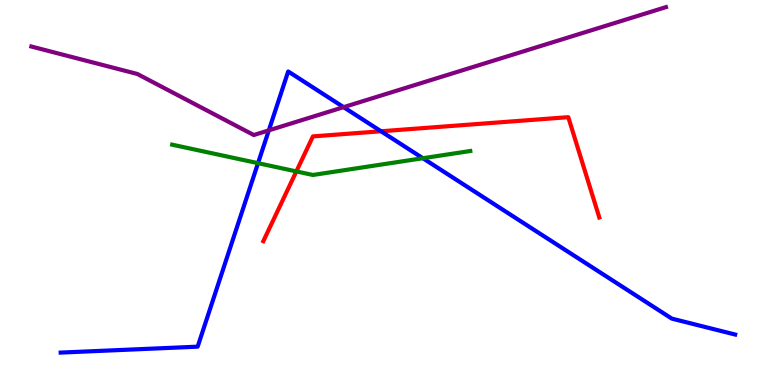[{'lines': ['blue', 'red'], 'intersections': [{'x': 4.92, 'y': 6.59}]}, {'lines': ['green', 'red'], 'intersections': [{'x': 3.82, 'y': 5.55}]}, {'lines': ['purple', 'red'], 'intersections': []}, {'lines': ['blue', 'green'], 'intersections': [{'x': 3.33, 'y': 5.76}, {'x': 5.46, 'y': 5.89}]}, {'lines': ['blue', 'purple'], 'intersections': [{'x': 3.47, 'y': 6.61}, {'x': 4.43, 'y': 7.22}]}, {'lines': ['green', 'purple'], 'intersections': []}]